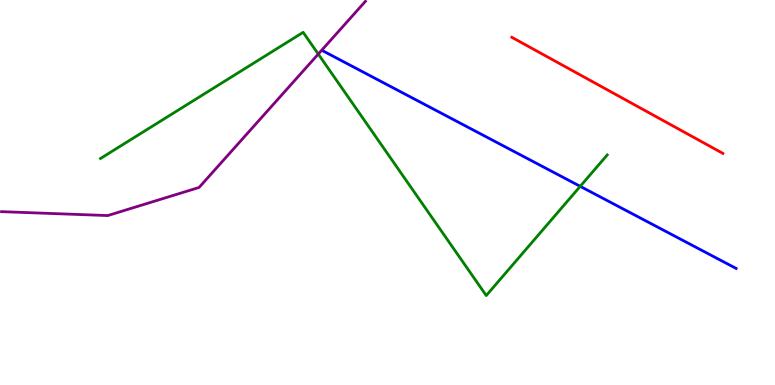[{'lines': ['blue', 'red'], 'intersections': []}, {'lines': ['green', 'red'], 'intersections': []}, {'lines': ['purple', 'red'], 'intersections': []}, {'lines': ['blue', 'green'], 'intersections': [{'x': 7.49, 'y': 5.16}]}, {'lines': ['blue', 'purple'], 'intersections': []}, {'lines': ['green', 'purple'], 'intersections': [{'x': 4.11, 'y': 8.6}]}]